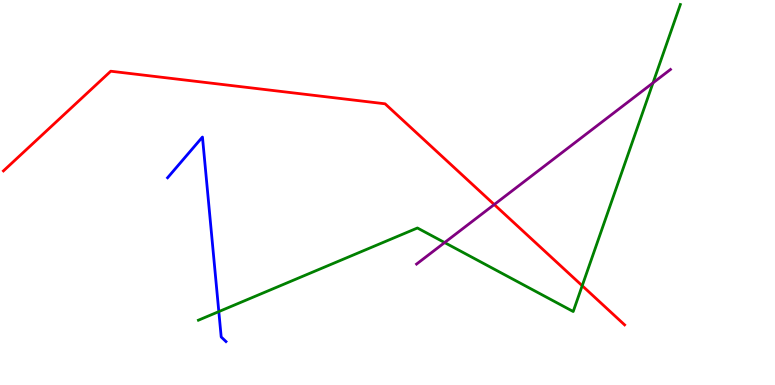[{'lines': ['blue', 'red'], 'intersections': []}, {'lines': ['green', 'red'], 'intersections': [{'x': 7.51, 'y': 2.58}]}, {'lines': ['purple', 'red'], 'intersections': [{'x': 6.38, 'y': 4.69}]}, {'lines': ['blue', 'green'], 'intersections': [{'x': 2.82, 'y': 1.91}]}, {'lines': ['blue', 'purple'], 'intersections': []}, {'lines': ['green', 'purple'], 'intersections': [{'x': 5.74, 'y': 3.7}, {'x': 8.43, 'y': 7.85}]}]